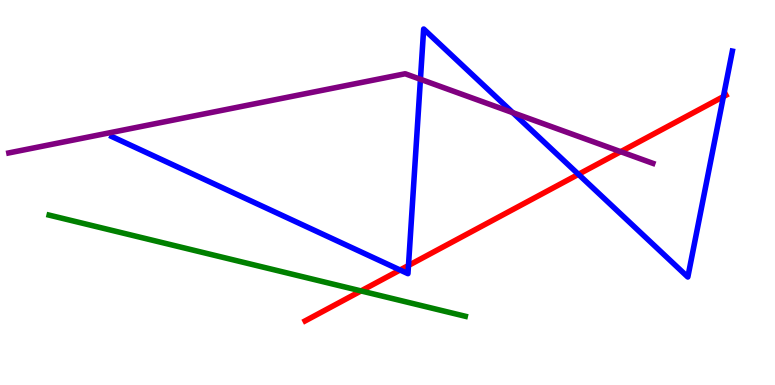[{'lines': ['blue', 'red'], 'intersections': [{'x': 5.16, 'y': 2.99}, {'x': 5.27, 'y': 3.1}, {'x': 7.46, 'y': 5.47}, {'x': 9.33, 'y': 7.49}]}, {'lines': ['green', 'red'], 'intersections': [{'x': 4.66, 'y': 2.44}]}, {'lines': ['purple', 'red'], 'intersections': [{'x': 8.01, 'y': 6.06}]}, {'lines': ['blue', 'green'], 'intersections': []}, {'lines': ['blue', 'purple'], 'intersections': [{'x': 5.42, 'y': 7.94}, {'x': 6.62, 'y': 7.07}]}, {'lines': ['green', 'purple'], 'intersections': []}]